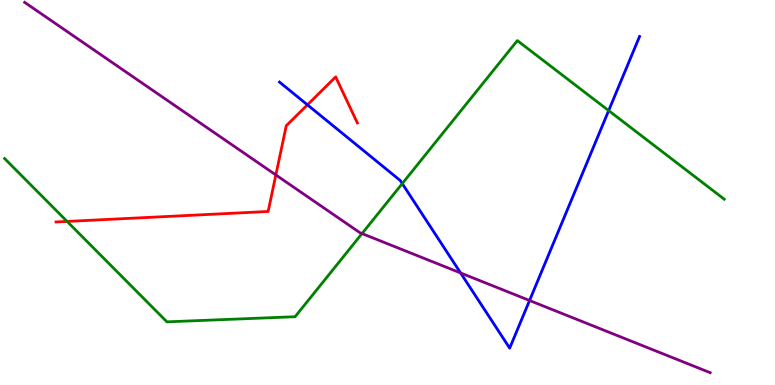[{'lines': ['blue', 'red'], 'intersections': [{'x': 3.97, 'y': 7.28}]}, {'lines': ['green', 'red'], 'intersections': [{'x': 0.866, 'y': 4.25}]}, {'lines': ['purple', 'red'], 'intersections': [{'x': 3.56, 'y': 5.46}]}, {'lines': ['blue', 'green'], 'intersections': [{'x': 5.19, 'y': 5.23}, {'x': 7.85, 'y': 7.13}]}, {'lines': ['blue', 'purple'], 'intersections': [{'x': 5.94, 'y': 2.91}, {'x': 6.83, 'y': 2.19}]}, {'lines': ['green', 'purple'], 'intersections': [{'x': 4.67, 'y': 3.93}]}]